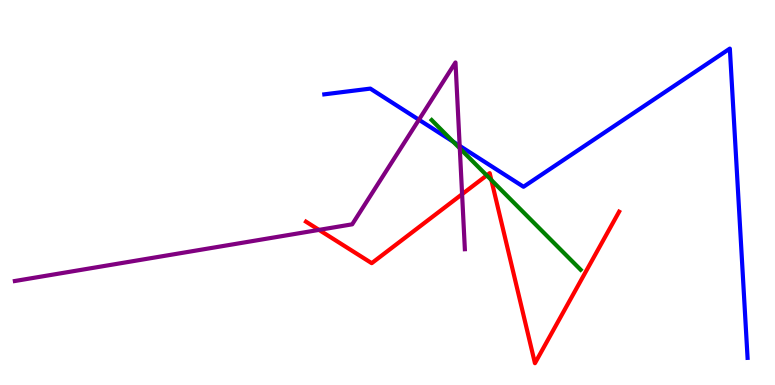[{'lines': ['blue', 'red'], 'intersections': []}, {'lines': ['green', 'red'], 'intersections': [{'x': 6.28, 'y': 5.44}, {'x': 6.34, 'y': 5.32}]}, {'lines': ['purple', 'red'], 'intersections': [{'x': 4.12, 'y': 4.03}, {'x': 5.96, 'y': 4.96}]}, {'lines': ['blue', 'green'], 'intersections': [{'x': 5.85, 'y': 6.32}]}, {'lines': ['blue', 'purple'], 'intersections': [{'x': 5.41, 'y': 6.89}, {'x': 5.93, 'y': 6.21}]}, {'lines': ['green', 'purple'], 'intersections': [{'x': 5.93, 'y': 6.15}]}]